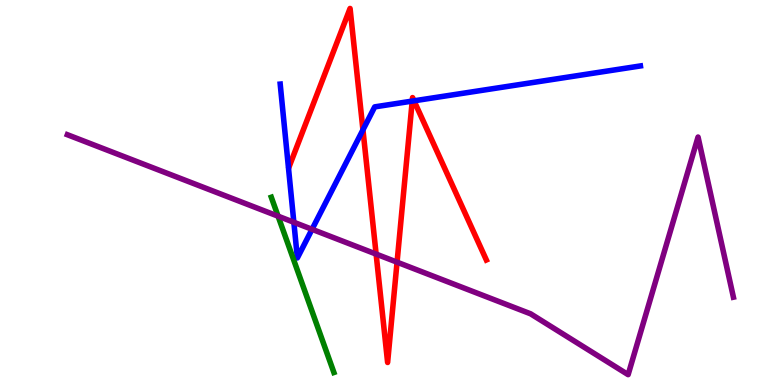[{'lines': ['blue', 'red'], 'intersections': [{'x': 4.68, 'y': 6.63}, {'x': 5.32, 'y': 7.37}, {'x': 5.34, 'y': 7.38}]}, {'lines': ['green', 'red'], 'intersections': []}, {'lines': ['purple', 'red'], 'intersections': [{'x': 4.85, 'y': 3.4}, {'x': 5.12, 'y': 3.19}]}, {'lines': ['blue', 'green'], 'intersections': []}, {'lines': ['blue', 'purple'], 'intersections': [{'x': 3.79, 'y': 4.23}, {'x': 4.03, 'y': 4.04}]}, {'lines': ['green', 'purple'], 'intersections': [{'x': 3.59, 'y': 4.39}]}]